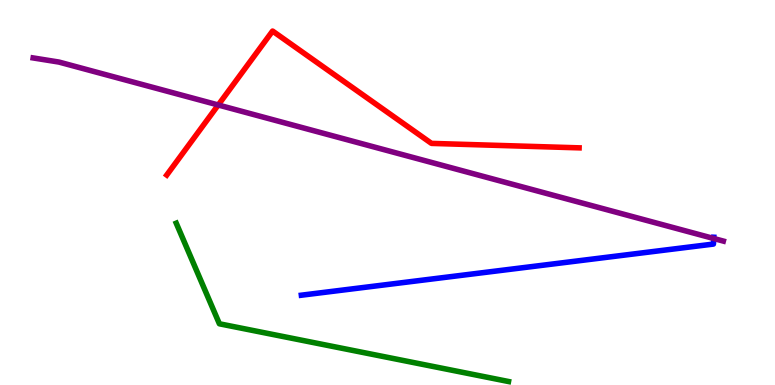[{'lines': ['blue', 'red'], 'intersections': []}, {'lines': ['green', 'red'], 'intersections': []}, {'lines': ['purple', 'red'], 'intersections': [{'x': 2.82, 'y': 7.27}]}, {'lines': ['blue', 'green'], 'intersections': []}, {'lines': ['blue', 'purple'], 'intersections': [{'x': 9.21, 'y': 3.81}]}, {'lines': ['green', 'purple'], 'intersections': []}]